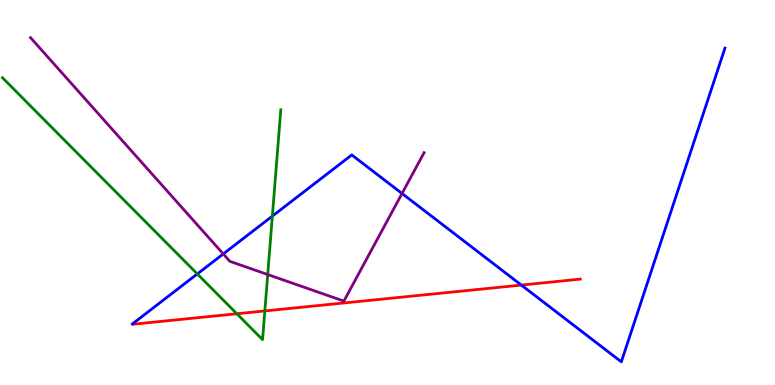[{'lines': ['blue', 'red'], 'intersections': [{'x': 6.73, 'y': 2.6}]}, {'lines': ['green', 'red'], 'intersections': [{'x': 3.06, 'y': 1.85}, {'x': 3.42, 'y': 1.92}]}, {'lines': ['purple', 'red'], 'intersections': []}, {'lines': ['blue', 'green'], 'intersections': [{'x': 2.55, 'y': 2.88}, {'x': 3.51, 'y': 4.39}]}, {'lines': ['blue', 'purple'], 'intersections': [{'x': 2.88, 'y': 3.4}, {'x': 5.19, 'y': 4.97}]}, {'lines': ['green', 'purple'], 'intersections': [{'x': 3.45, 'y': 2.87}]}]